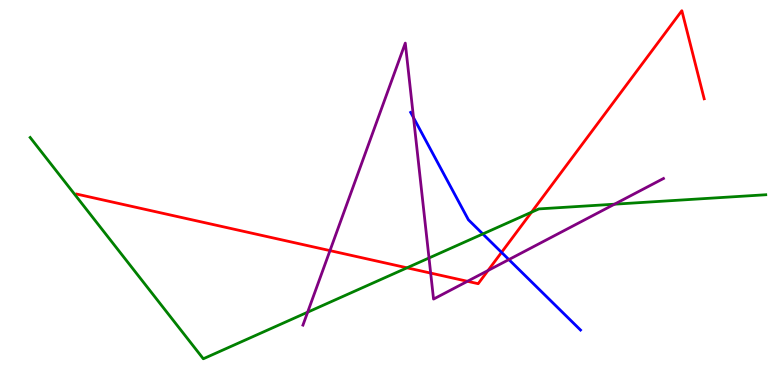[{'lines': ['blue', 'red'], 'intersections': [{'x': 6.47, 'y': 3.44}]}, {'lines': ['green', 'red'], 'intersections': [{'x': 5.25, 'y': 3.04}, {'x': 6.86, 'y': 4.49}]}, {'lines': ['purple', 'red'], 'intersections': [{'x': 4.26, 'y': 3.49}, {'x': 5.56, 'y': 2.91}, {'x': 6.03, 'y': 2.69}, {'x': 6.3, 'y': 2.97}]}, {'lines': ['blue', 'green'], 'intersections': [{'x': 6.23, 'y': 3.92}]}, {'lines': ['blue', 'purple'], 'intersections': [{'x': 5.34, 'y': 6.94}, {'x': 6.57, 'y': 3.26}]}, {'lines': ['green', 'purple'], 'intersections': [{'x': 3.97, 'y': 1.89}, {'x': 5.54, 'y': 3.3}, {'x': 7.93, 'y': 4.7}]}]